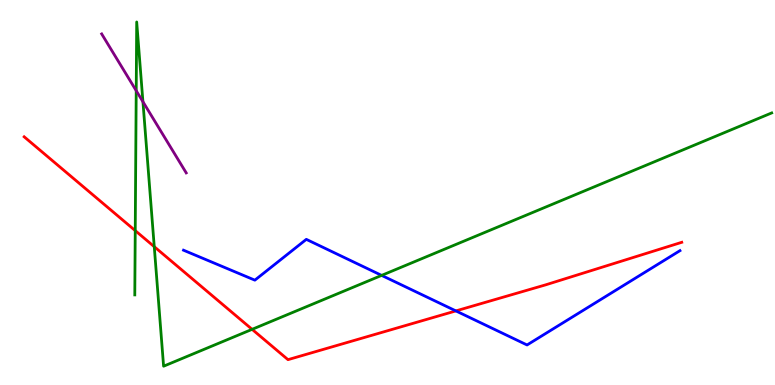[{'lines': ['blue', 'red'], 'intersections': [{'x': 5.88, 'y': 1.92}]}, {'lines': ['green', 'red'], 'intersections': [{'x': 1.74, 'y': 4.01}, {'x': 1.99, 'y': 3.59}, {'x': 3.25, 'y': 1.45}]}, {'lines': ['purple', 'red'], 'intersections': []}, {'lines': ['blue', 'green'], 'intersections': [{'x': 4.92, 'y': 2.85}]}, {'lines': ['blue', 'purple'], 'intersections': []}, {'lines': ['green', 'purple'], 'intersections': [{'x': 1.76, 'y': 7.64}, {'x': 1.84, 'y': 7.36}]}]